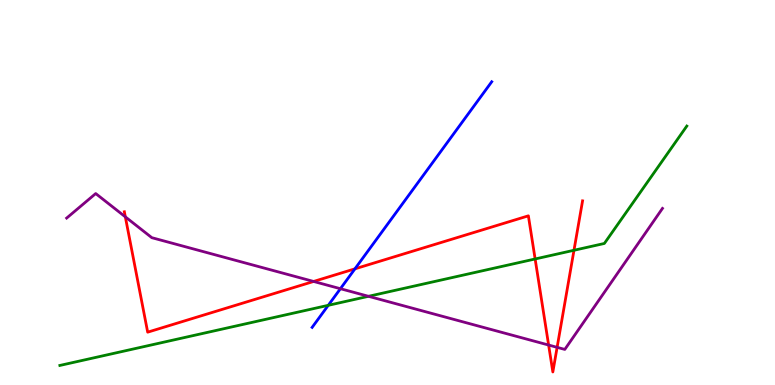[{'lines': ['blue', 'red'], 'intersections': [{'x': 4.58, 'y': 3.02}]}, {'lines': ['green', 'red'], 'intersections': [{'x': 6.9, 'y': 3.27}, {'x': 7.41, 'y': 3.5}]}, {'lines': ['purple', 'red'], 'intersections': [{'x': 1.62, 'y': 4.37}, {'x': 4.05, 'y': 2.69}, {'x': 7.08, 'y': 1.04}, {'x': 7.19, 'y': 0.978}]}, {'lines': ['blue', 'green'], 'intersections': [{'x': 4.24, 'y': 2.07}]}, {'lines': ['blue', 'purple'], 'intersections': [{'x': 4.39, 'y': 2.5}]}, {'lines': ['green', 'purple'], 'intersections': [{'x': 4.75, 'y': 2.3}]}]